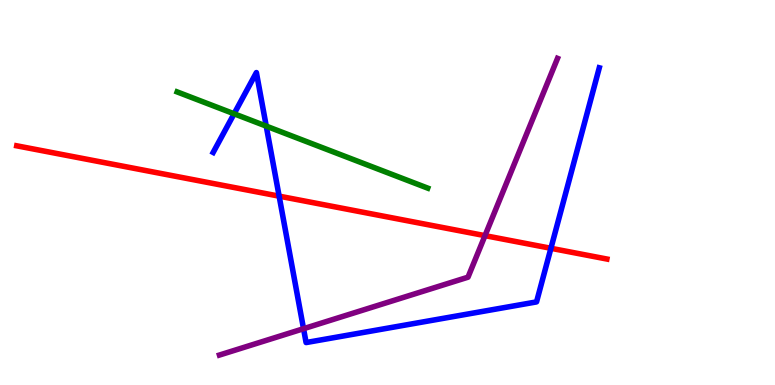[{'lines': ['blue', 'red'], 'intersections': [{'x': 3.6, 'y': 4.91}, {'x': 7.11, 'y': 3.55}]}, {'lines': ['green', 'red'], 'intersections': []}, {'lines': ['purple', 'red'], 'intersections': [{'x': 6.26, 'y': 3.88}]}, {'lines': ['blue', 'green'], 'intersections': [{'x': 3.02, 'y': 7.04}, {'x': 3.44, 'y': 6.72}]}, {'lines': ['blue', 'purple'], 'intersections': [{'x': 3.92, 'y': 1.46}]}, {'lines': ['green', 'purple'], 'intersections': []}]